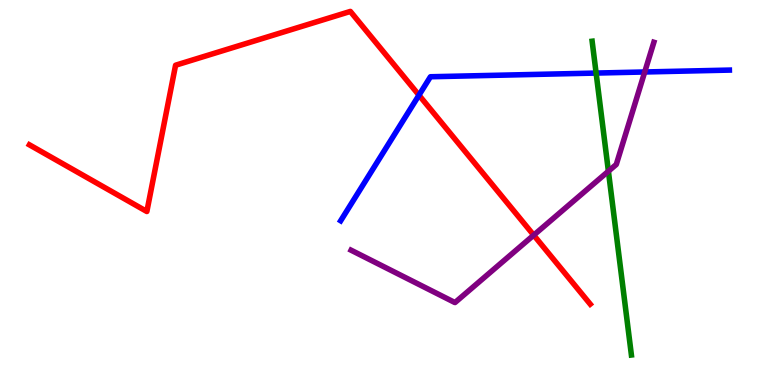[{'lines': ['blue', 'red'], 'intersections': [{'x': 5.41, 'y': 7.53}]}, {'lines': ['green', 'red'], 'intersections': []}, {'lines': ['purple', 'red'], 'intersections': [{'x': 6.89, 'y': 3.89}]}, {'lines': ['blue', 'green'], 'intersections': [{'x': 7.69, 'y': 8.1}]}, {'lines': ['blue', 'purple'], 'intersections': [{'x': 8.32, 'y': 8.13}]}, {'lines': ['green', 'purple'], 'intersections': [{'x': 7.85, 'y': 5.55}]}]